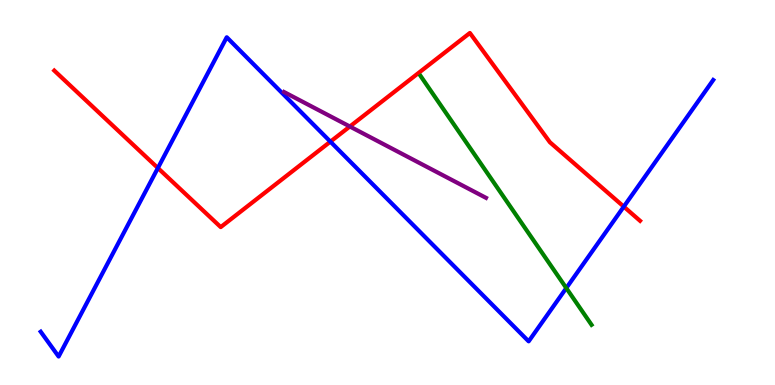[{'lines': ['blue', 'red'], 'intersections': [{'x': 2.04, 'y': 5.64}, {'x': 4.26, 'y': 6.32}, {'x': 8.05, 'y': 4.63}]}, {'lines': ['green', 'red'], 'intersections': []}, {'lines': ['purple', 'red'], 'intersections': [{'x': 4.51, 'y': 6.71}]}, {'lines': ['blue', 'green'], 'intersections': [{'x': 7.31, 'y': 2.52}]}, {'lines': ['blue', 'purple'], 'intersections': []}, {'lines': ['green', 'purple'], 'intersections': []}]